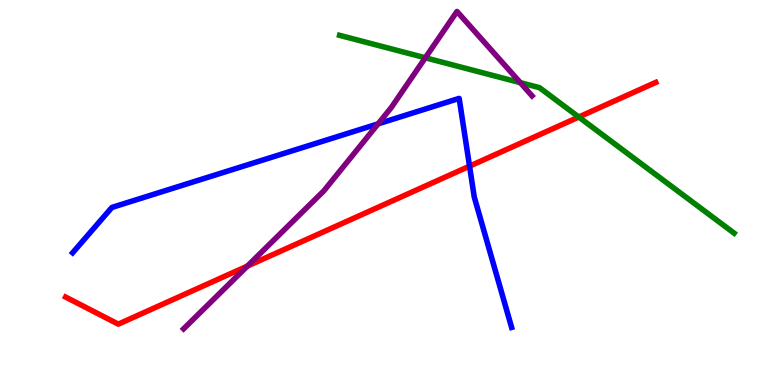[{'lines': ['blue', 'red'], 'intersections': [{'x': 6.06, 'y': 5.68}]}, {'lines': ['green', 'red'], 'intersections': [{'x': 7.47, 'y': 6.96}]}, {'lines': ['purple', 'red'], 'intersections': [{'x': 3.19, 'y': 3.09}]}, {'lines': ['blue', 'green'], 'intersections': []}, {'lines': ['blue', 'purple'], 'intersections': [{'x': 4.88, 'y': 6.78}]}, {'lines': ['green', 'purple'], 'intersections': [{'x': 5.49, 'y': 8.5}, {'x': 6.71, 'y': 7.85}]}]